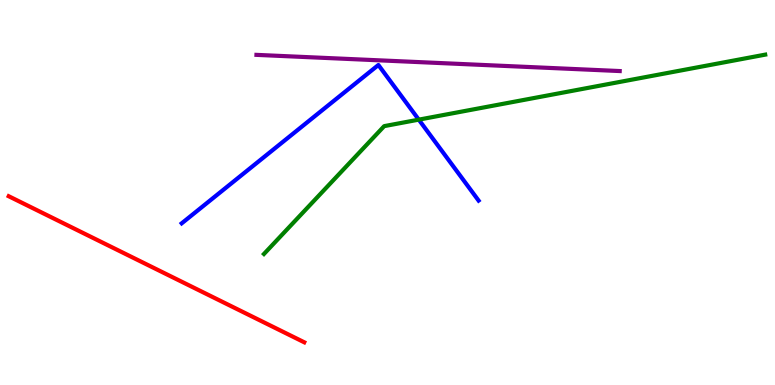[{'lines': ['blue', 'red'], 'intersections': []}, {'lines': ['green', 'red'], 'intersections': []}, {'lines': ['purple', 'red'], 'intersections': []}, {'lines': ['blue', 'green'], 'intersections': [{'x': 5.4, 'y': 6.89}]}, {'lines': ['blue', 'purple'], 'intersections': []}, {'lines': ['green', 'purple'], 'intersections': []}]